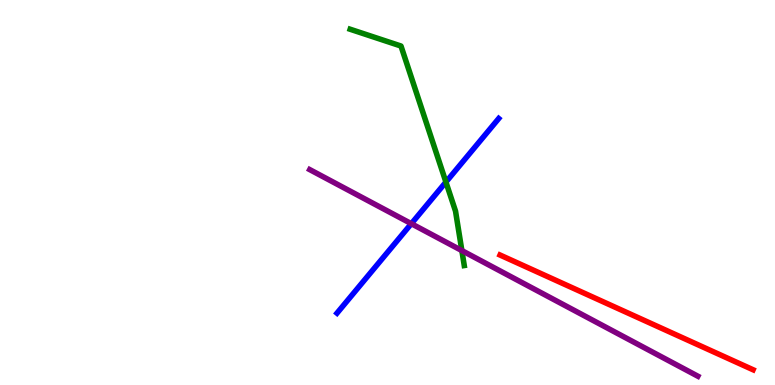[{'lines': ['blue', 'red'], 'intersections': []}, {'lines': ['green', 'red'], 'intersections': []}, {'lines': ['purple', 'red'], 'intersections': []}, {'lines': ['blue', 'green'], 'intersections': [{'x': 5.75, 'y': 5.27}]}, {'lines': ['blue', 'purple'], 'intersections': [{'x': 5.31, 'y': 4.19}]}, {'lines': ['green', 'purple'], 'intersections': [{'x': 5.96, 'y': 3.49}]}]